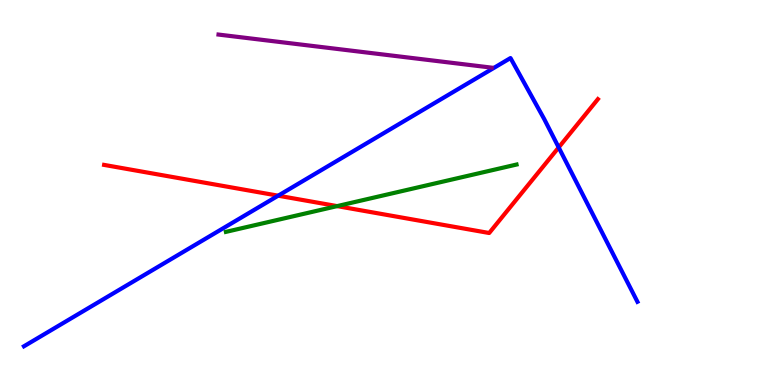[{'lines': ['blue', 'red'], 'intersections': [{'x': 3.59, 'y': 4.92}, {'x': 7.21, 'y': 6.17}]}, {'lines': ['green', 'red'], 'intersections': [{'x': 4.35, 'y': 4.65}]}, {'lines': ['purple', 'red'], 'intersections': []}, {'lines': ['blue', 'green'], 'intersections': []}, {'lines': ['blue', 'purple'], 'intersections': []}, {'lines': ['green', 'purple'], 'intersections': []}]